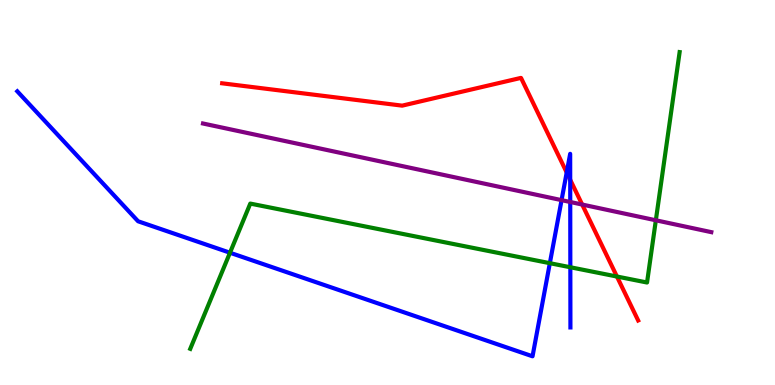[{'lines': ['blue', 'red'], 'intersections': [{'x': 7.31, 'y': 5.52}, {'x': 7.36, 'y': 5.33}]}, {'lines': ['green', 'red'], 'intersections': [{'x': 7.96, 'y': 2.82}]}, {'lines': ['purple', 'red'], 'intersections': [{'x': 7.51, 'y': 4.69}]}, {'lines': ['blue', 'green'], 'intersections': [{'x': 2.97, 'y': 3.44}, {'x': 7.09, 'y': 3.16}, {'x': 7.36, 'y': 3.06}]}, {'lines': ['blue', 'purple'], 'intersections': [{'x': 7.25, 'y': 4.8}, {'x': 7.36, 'y': 4.75}]}, {'lines': ['green', 'purple'], 'intersections': [{'x': 8.46, 'y': 4.28}]}]